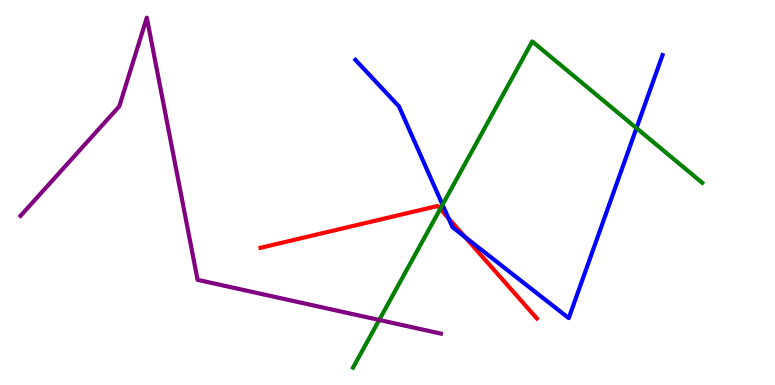[{'lines': ['blue', 'red'], 'intersections': [{'x': 5.79, 'y': 4.33}, {'x': 6.0, 'y': 3.85}]}, {'lines': ['green', 'red'], 'intersections': [{'x': 5.68, 'y': 4.57}]}, {'lines': ['purple', 'red'], 'intersections': []}, {'lines': ['blue', 'green'], 'intersections': [{'x': 5.71, 'y': 4.68}, {'x': 8.21, 'y': 6.67}]}, {'lines': ['blue', 'purple'], 'intersections': []}, {'lines': ['green', 'purple'], 'intersections': [{'x': 4.89, 'y': 1.69}]}]